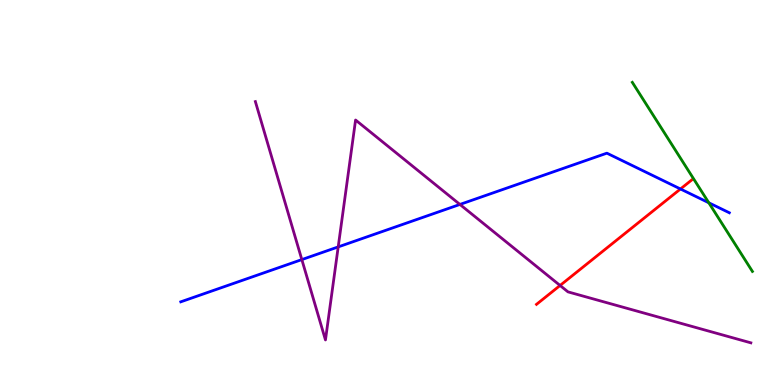[{'lines': ['blue', 'red'], 'intersections': [{'x': 8.78, 'y': 5.09}]}, {'lines': ['green', 'red'], 'intersections': []}, {'lines': ['purple', 'red'], 'intersections': [{'x': 7.23, 'y': 2.59}]}, {'lines': ['blue', 'green'], 'intersections': [{'x': 9.15, 'y': 4.73}]}, {'lines': ['blue', 'purple'], 'intersections': [{'x': 3.89, 'y': 3.26}, {'x': 4.36, 'y': 3.59}, {'x': 5.93, 'y': 4.69}]}, {'lines': ['green', 'purple'], 'intersections': []}]